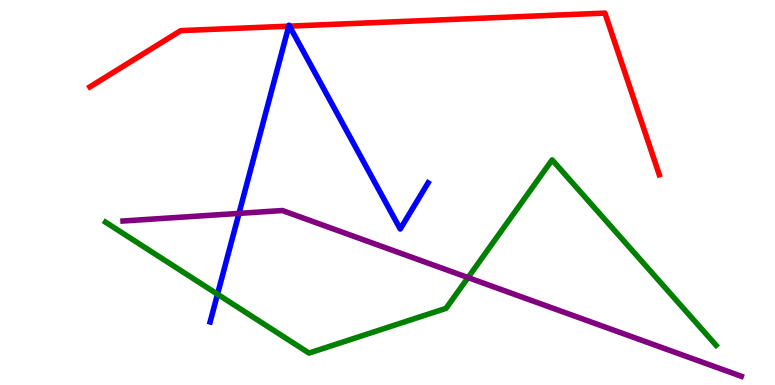[{'lines': ['blue', 'red'], 'intersections': [{'x': 3.73, 'y': 9.32}, {'x': 3.74, 'y': 9.32}]}, {'lines': ['green', 'red'], 'intersections': []}, {'lines': ['purple', 'red'], 'intersections': []}, {'lines': ['blue', 'green'], 'intersections': [{'x': 2.81, 'y': 2.36}]}, {'lines': ['blue', 'purple'], 'intersections': [{'x': 3.08, 'y': 4.46}]}, {'lines': ['green', 'purple'], 'intersections': [{'x': 6.04, 'y': 2.79}]}]